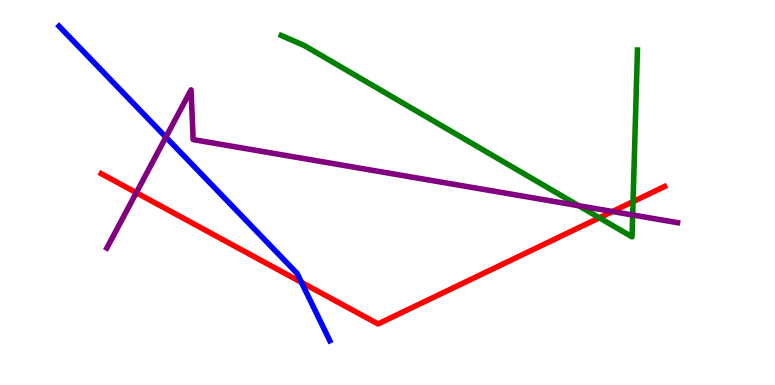[{'lines': ['blue', 'red'], 'intersections': [{'x': 3.89, 'y': 2.67}]}, {'lines': ['green', 'red'], 'intersections': [{'x': 7.73, 'y': 4.34}, {'x': 8.17, 'y': 4.76}]}, {'lines': ['purple', 'red'], 'intersections': [{'x': 1.76, 'y': 4.99}, {'x': 7.9, 'y': 4.51}]}, {'lines': ['blue', 'green'], 'intersections': []}, {'lines': ['blue', 'purple'], 'intersections': [{'x': 2.14, 'y': 6.44}]}, {'lines': ['green', 'purple'], 'intersections': [{'x': 7.47, 'y': 4.66}, {'x': 8.16, 'y': 4.42}]}]